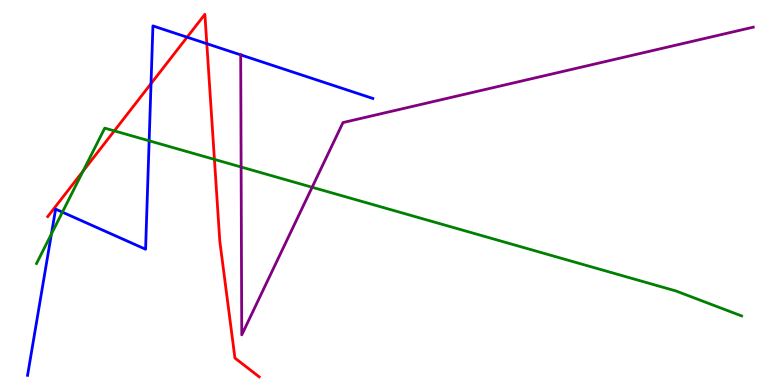[{'lines': ['blue', 'red'], 'intersections': [{'x': 1.95, 'y': 7.83}, {'x': 2.41, 'y': 9.03}, {'x': 2.67, 'y': 8.87}]}, {'lines': ['green', 'red'], 'intersections': [{'x': 1.07, 'y': 5.56}, {'x': 1.48, 'y': 6.6}, {'x': 2.77, 'y': 5.86}]}, {'lines': ['purple', 'red'], 'intersections': []}, {'lines': ['blue', 'green'], 'intersections': [{'x': 0.663, 'y': 3.92}, {'x': 0.805, 'y': 4.49}, {'x': 1.92, 'y': 6.34}]}, {'lines': ['blue', 'purple'], 'intersections': [{'x': 3.11, 'y': 8.58}]}, {'lines': ['green', 'purple'], 'intersections': [{'x': 3.11, 'y': 5.66}, {'x': 4.03, 'y': 5.14}]}]